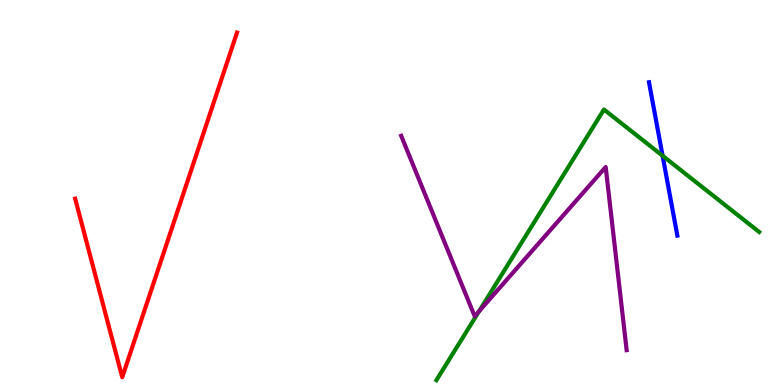[{'lines': ['blue', 'red'], 'intersections': []}, {'lines': ['green', 'red'], 'intersections': []}, {'lines': ['purple', 'red'], 'intersections': []}, {'lines': ['blue', 'green'], 'intersections': [{'x': 8.55, 'y': 5.95}]}, {'lines': ['blue', 'purple'], 'intersections': []}, {'lines': ['green', 'purple'], 'intersections': [{'x': 6.18, 'y': 1.92}]}]